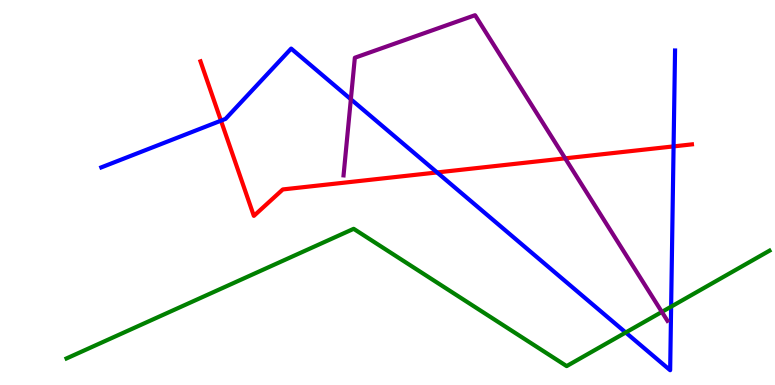[{'lines': ['blue', 'red'], 'intersections': [{'x': 2.85, 'y': 6.87}, {'x': 5.64, 'y': 5.52}, {'x': 8.69, 'y': 6.2}]}, {'lines': ['green', 'red'], 'intersections': []}, {'lines': ['purple', 'red'], 'intersections': [{'x': 7.29, 'y': 5.89}]}, {'lines': ['blue', 'green'], 'intersections': [{'x': 8.07, 'y': 1.36}, {'x': 8.66, 'y': 2.04}]}, {'lines': ['blue', 'purple'], 'intersections': [{'x': 4.53, 'y': 7.42}]}, {'lines': ['green', 'purple'], 'intersections': [{'x': 8.54, 'y': 1.9}]}]